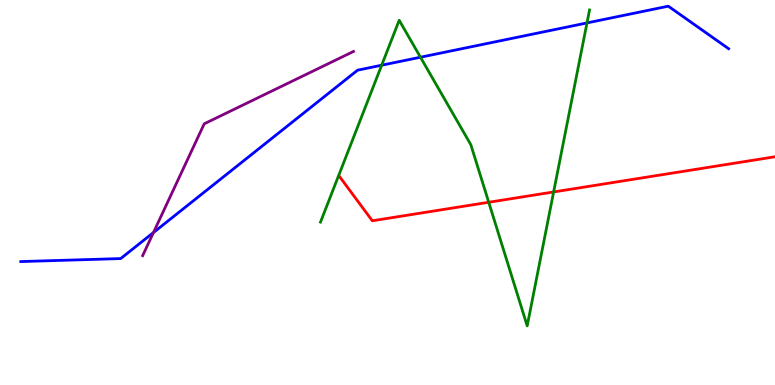[{'lines': ['blue', 'red'], 'intersections': []}, {'lines': ['green', 'red'], 'intersections': [{'x': 6.31, 'y': 4.75}, {'x': 7.14, 'y': 5.01}]}, {'lines': ['purple', 'red'], 'intersections': []}, {'lines': ['blue', 'green'], 'intersections': [{'x': 4.92, 'y': 8.31}, {'x': 5.43, 'y': 8.51}, {'x': 7.57, 'y': 9.4}]}, {'lines': ['blue', 'purple'], 'intersections': [{'x': 1.98, 'y': 3.96}]}, {'lines': ['green', 'purple'], 'intersections': []}]